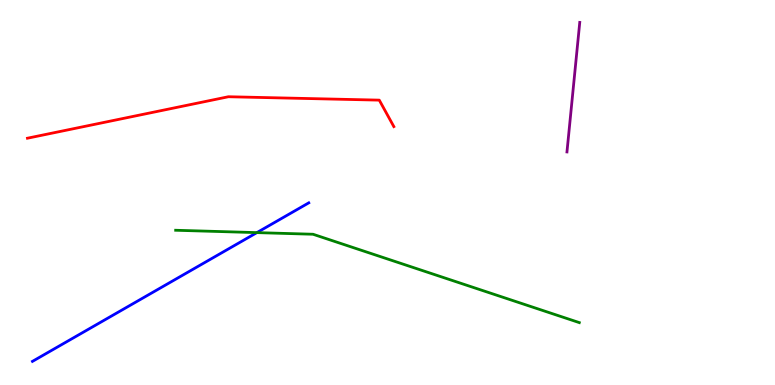[{'lines': ['blue', 'red'], 'intersections': []}, {'lines': ['green', 'red'], 'intersections': []}, {'lines': ['purple', 'red'], 'intersections': []}, {'lines': ['blue', 'green'], 'intersections': [{'x': 3.31, 'y': 3.96}]}, {'lines': ['blue', 'purple'], 'intersections': []}, {'lines': ['green', 'purple'], 'intersections': []}]